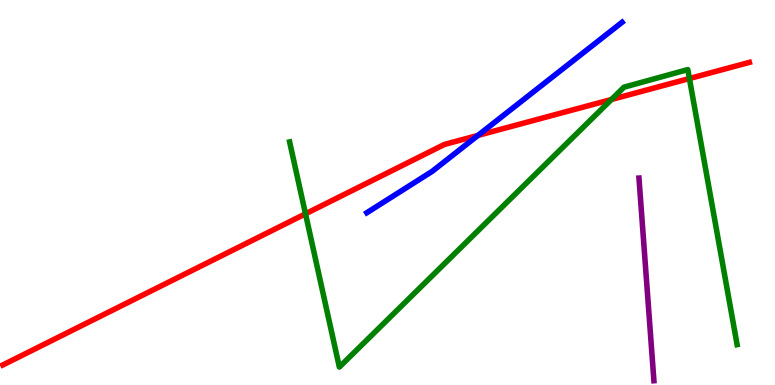[{'lines': ['blue', 'red'], 'intersections': [{'x': 6.17, 'y': 6.48}]}, {'lines': ['green', 'red'], 'intersections': [{'x': 3.94, 'y': 4.45}, {'x': 7.89, 'y': 7.42}, {'x': 8.9, 'y': 7.96}]}, {'lines': ['purple', 'red'], 'intersections': []}, {'lines': ['blue', 'green'], 'intersections': []}, {'lines': ['blue', 'purple'], 'intersections': []}, {'lines': ['green', 'purple'], 'intersections': []}]